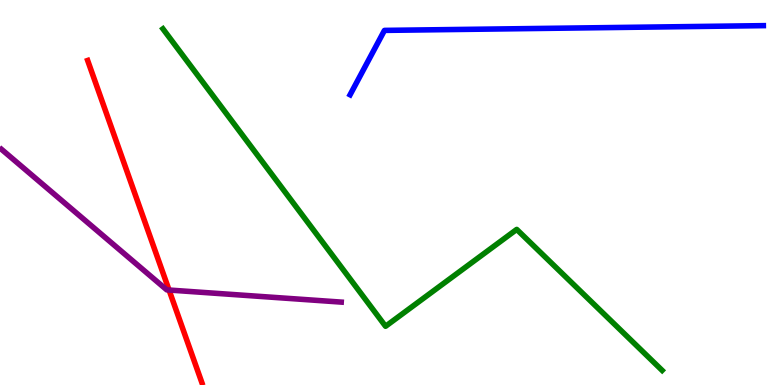[{'lines': ['blue', 'red'], 'intersections': []}, {'lines': ['green', 'red'], 'intersections': []}, {'lines': ['purple', 'red'], 'intersections': [{'x': 2.18, 'y': 2.47}]}, {'lines': ['blue', 'green'], 'intersections': []}, {'lines': ['blue', 'purple'], 'intersections': []}, {'lines': ['green', 'purple'], 'intersections': []}]